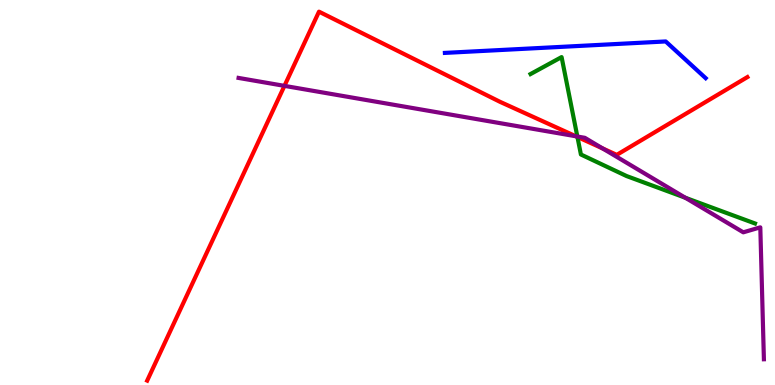[{'lines': ['blue', 'red'], 'intersections': []}, {'lines': ['green', 'red'], 'intersections': [{'x': 7.45, 'y': 6.44}]}, {'lines': ['purple', 'red'], 'intersections': [{'x': 3.67, 'y': 7.77}, {'x': 7.43, 'y': 6.46}, {'x': 7.78, 'y': 6.14}]}, {'lines': ['blue', 'green'], 'intersections': []}, {'lines': ['blue', 'purple'], 'intersections': []}, {'lines': ['green', 'purple'], 'intersections': [{'x': 7.45, 'y': 6.45}, {'x': 8.84, 'y': 4.86}]}]